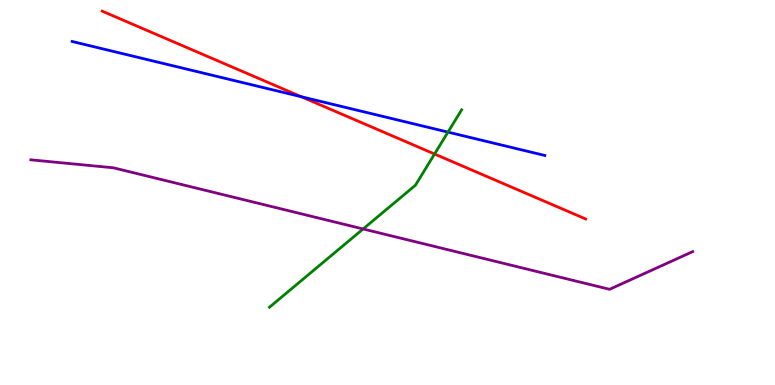[{'lines': ['blue', 'red'], 'intersections': [{'x': 3.89, 'y': 7.49}]}, {'lines': ['green', 'red'], 'intersections': [{'x': 5.61, 'y': 6.0}]}, {'lines': ['purple', 'red'], 'intersections': []}, {'lines': ['blue', 'green'], 'intersections': [{'x': 5.78, 'y': 6.57}]}, {'lines': ['blue', 'purple'], 'intersections': []}, {'lines': ['green', 'purple'], 'intersections': [{'x': 4.69, 'y': 4.05}]}]